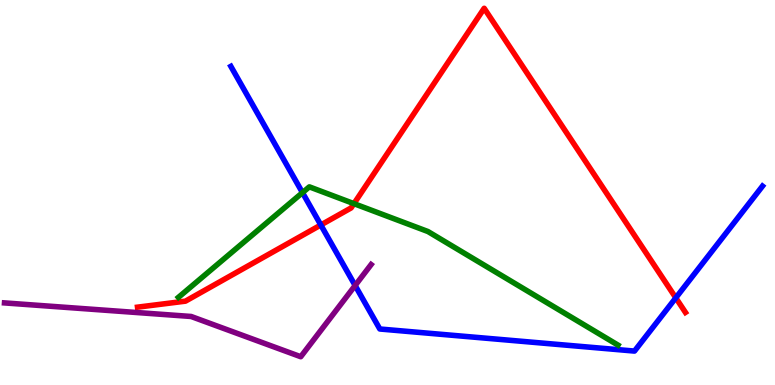[{'lines': ['blue', 'red'], 'intersections': [{'x': 4.14, 'y': 4.16}, {'x': 8.72, 'y': 2.26}]}, {'lines': ['green', 'red'], 'intersections': [{'x': 4.57, 'y': 4.71}]}, {'lines': ['purple', 'red'], 'intersections': []}, {'lines': ['blue', 'green'], 'intersections': [{'x': 3.9, 'y': 5.0}]}, {'lines': ['blue', 'purple'], 'intersections': [{'x': 4.58, 'y': 2.58}]}, {'lines': ['green', 'purple'], 'intersections': []}]